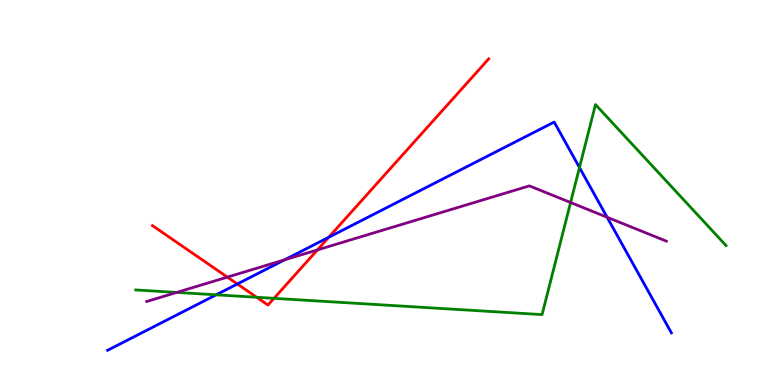[{'lines': ['blue', 'red'], 'intersections': [{'x': 3.06, 'y': 2.62}, {'x': 4.24, 'y': 3.84}]}, {'lines': ['green', 'red'], 'intersections': [{'x': 3.31, 'y': 2.28}, {'x': 3.54, 'y': 2.25}]}, {'lines': ['purple', 'red'], 'intersections': [{'x': 2.93, 'y': 2.8}, {'x': 4.1, 'y': 3.51}]}, {'lines': ['blue', 'green'], 'intersections': [{'x': 2.79, 'y': 2.34}, {'x': 7.48, 'y': 5.65}]}, {'lines': ['blue', 'purple'], 'intersections': [{'x': 3.67, 'y': 3.25}, {'x': 7.83, 'y': 4.36}]}, {'lines': ['green', 'purple'], 'intersections': [{'x': 2.28, 'y': 2.4}, {'x': 7.36, 'y': 4.74}]}]